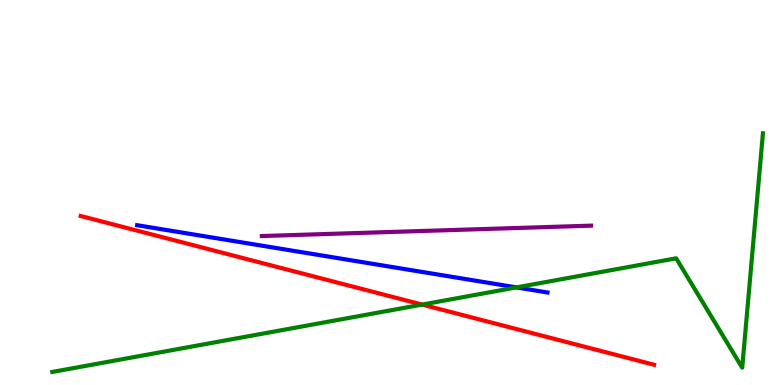[{'lines': ['blue', 'red'], 'intersections': []}, {'lines': ['green', 'red'], 'intersections': [{'x': 5.45, 'y': 2.09}]}, {'lines': ['purple', 'red'], 'intersections': []}, {'lines': ['blue', 'green'], 'intersections': [{'x': 6.66, 'y': 2.53}]}, {'lines': ['blue', 'purple'], 'intersections': []}, {'lines': ['green', 'purple'], 'intersections': []}]